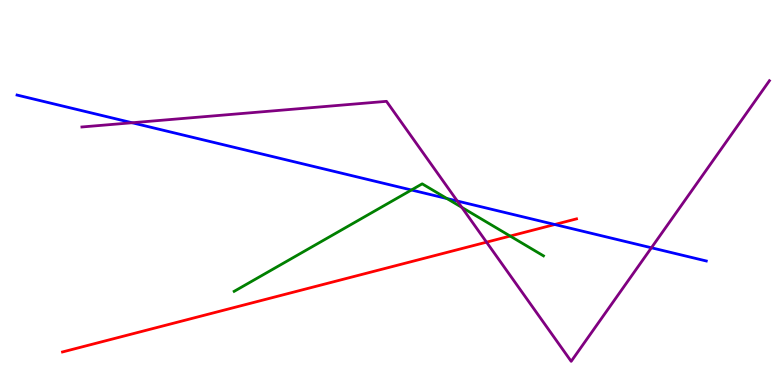[{'lines': ['blue', 'red'], 'intersections': [{'x': 7.16, 'y': 4.17}]}, {'lines': ['green', 'red'], 'intersections': [{'x': 6.58, 'y': 3.87}]}, {'lines': ['purple', 'red'], 'intersections': [{'x': 6.28, 'y': 3.71}]}, {'lines': ['blue', 'green'], 'intersections': [{'x': 5.31, 'y': 5.07}, {'x': 5.77, 'y': 4.84}]}, {'lines': ['blue', 'purple'], 'intersections': [{'x': 1.7, 'y': 6.81}, {'x': 5.9, 'y': 4.78}, {'x': 8.41, 'y': 3.56}]}, {'lines': ['green', 'purple'], 'intersections': [{'x': 5.96, 'y': 4.61}]}]